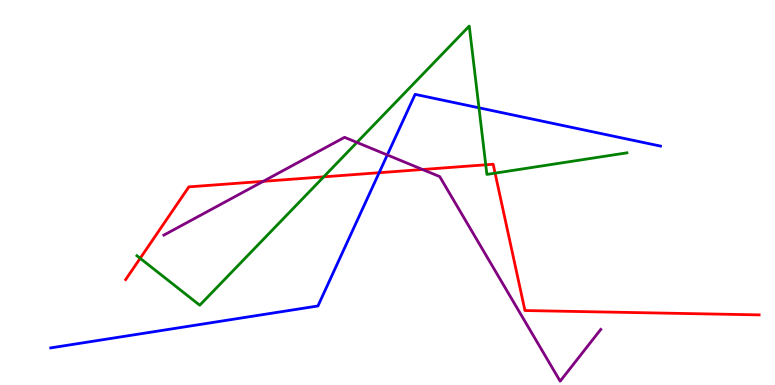[{'lines': ['blue', 'red'], 'intersections': [{'x': 4.89, 'y': 5.51}]}, {'lines': ['green', 'red'], 'intersections': [{'x': 1.81, 'y': 3.29}, {'x': 4.18, 'y': 5.41}, {'x': 6.27, 'y': 5.72}, {'x': 6.39, 'y': 5.5}]}, {'lines': ['purple', 'red'], 'intersections': [{'x': 3.4, 'y': 5.29}, {'x': 5.45, 'y': 5.6}]}, {'lines': ['blue', 'green'], 'intersections': [{'x': 6.18, 'y': 7.2}]}, {'lines': ['blue', 'purple'], 'intersections': [{'x': 5.0, 'y': 5.98}]}, {'lines': ['green', 'purple'], 'intersections': [{'x': 4.61, 'y': 6.3}]}]